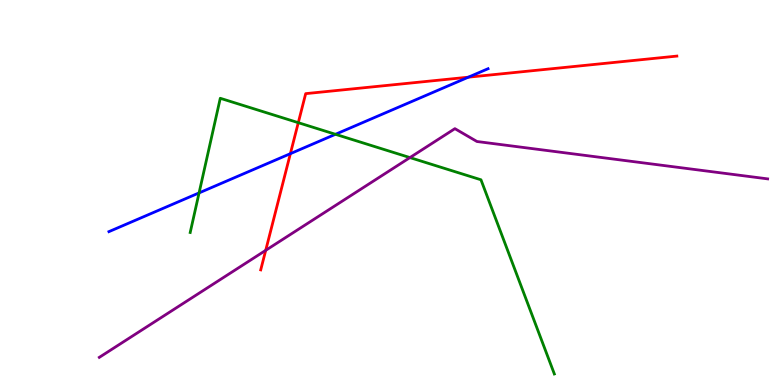[{'lines': ['blue', 'red'], 'intersections': [{'x': 3.75, 'y': 6.01}, {'x': 6.04, 'y': 8.0}]}, {'lines': ['green', 'red'], 'intersections': [{'x': 3.85, 'y': 6.81}]}, {'lines': ['purple', 'red'], 'intersections': [{'x': 3.43, 'y': 3.5}]}, {'lines': ['blue', 'green'], 'intersections': [{'x': 2.57, 'y': 4.99}, {'x': 4.33, 'y': 6.51}]}, {'lines': ['blue', 'purple'], 'intersections': []}, {'lines': ['green', 'purple'], 'intersections': [{'x': 5.29, 'y': 5.91}]}]